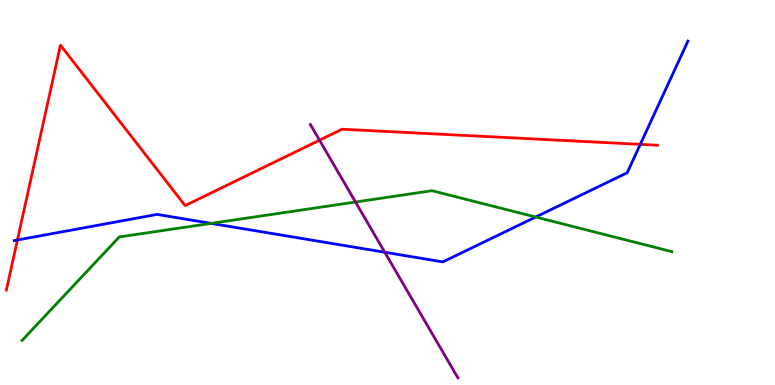[{'lines': ['blue', 'red'], 'intersections': [{'x': 0.225, 'y': 3.77}, {'x': 8.26, 'y': 6.25}]}, {'lines': ['green', 'red'], 'intersections': []}, {'lines': ['purple', 'red'], 'intersections': [{'x': 4.12, 'y': 6.36}]}, {'lines': ['blue', 'green'], 'intersections': [{'x': 2.72, 'y': 4.2}, {'x': 6.91, 'y': 4.36}]}, {'lines': ['blue', 'purple'], 'intersections': [{'x': 4.96, 'y': 3.45}]}, {'lines': ['green', 'purple'], 'intersections': [{'x': 4.59, 'y': 4.75}]}]